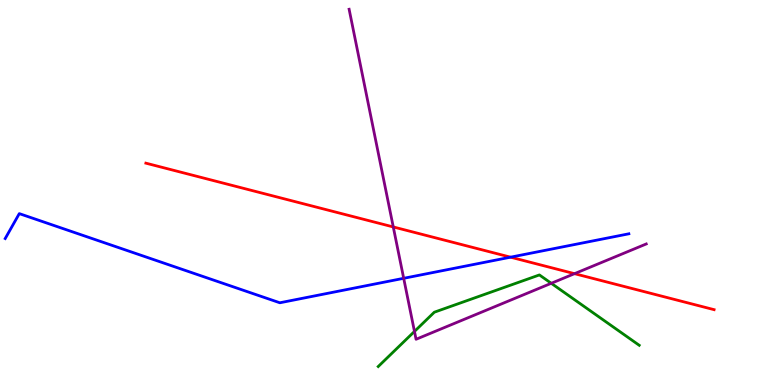[{'lines': ['blue', 'red'], 'intersections': [{'x': 6.59, 'y': 3.32}]}, {'lines': ['green', 'red'], 'intersections': []}, {'lines': ['purple', 'red'], 'intersections': [{'x': 5.07, 'y': 4.11}, {'x': 7.41, 'y': 2.89}]}, {'lines': ['blue', 'green'], 'intersections': []}, {'lines': ['blue', 'purple'], 'intersections': [{'x': 5.21, 'y': 2.77}]}, {'lines': ['green', 'purple'], 'intersections': [{'x': 5.35, 'y': 1.39}, {'x': 7.11, 'y': 2.64}]}]